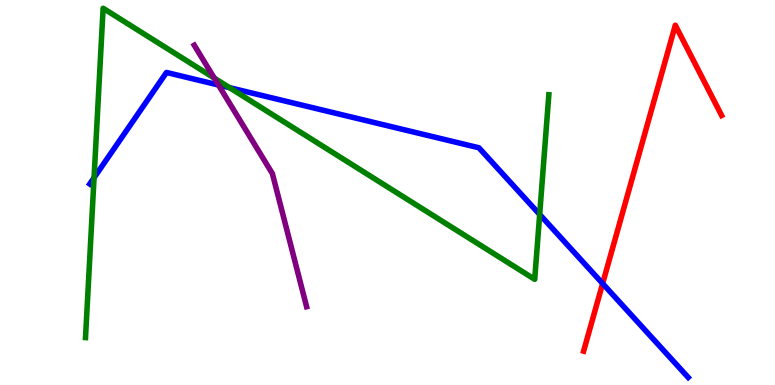[{'lines': ['blue', 'red'], 'intersections': [{'x': 7.78, 'y': 2.64}]}, {'lines': ['green', 'red'], 'intersections': []}, {'lines': ['purple', 'red'], 'intersections': []}, {'lines': ['blue', 'green'], 'intersections': [{'x': 1.21, 'y': 5.38}, {'x': 2.96, 'y': 7.72}, {'x': 6.96, 'y': 4.43}]}, {'lines': ['blue', 'purple'], 'intersections': [{'x': 2.82, 'y': 7.79}]}, {'lines': ['green', 'purple'], 'intersections': [{'x': 2.76, 'y': 7.97}]}]